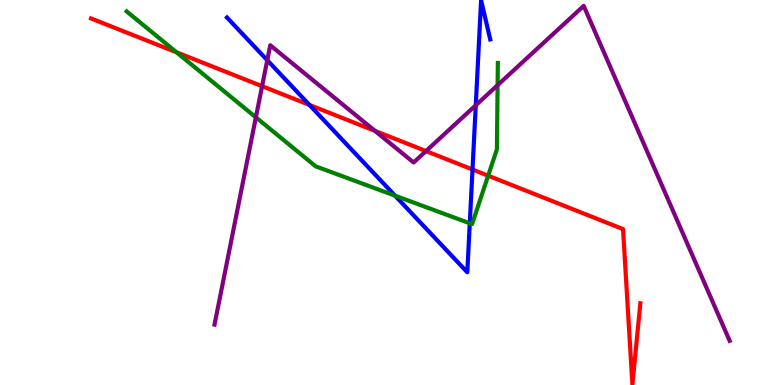[{'lines': ['blue', 'red'], 'intersections': [{'x': 3.99, 'y': 7.27}, {'x': 6.1, 'y': 5.6}]}, {'lines': ['green', 'red'], 'intersections': [{'x': 2.28, 'y': 8.64}, {'x': 6.3, 'y': 5.44}]}, {'lines': ['purple', 'red'], 'intersections': [{'x': 3.38, 'y': 7.76}, {'x': 4.84, 'y': 6.6}, {'x': 5.5, 'y': 6.08}]}, {'lines': ['blue', 'green'], 'intersections': [{'x': 5.1, 'y': 4.92}, {'x': 6.06, 'y': 4.2}]}, {'lines': ['blue', 'purple'], 'intersections': [{'x': 3.45, 'y': 8.44}, {'x': 6.14, 'y': 7.27}]}, {'lines': ['green', 'purple'], 'intersections': [{'x': 3.3, 'y': 6.95}, {'x': 6.42, 'y': 7.79}]}]